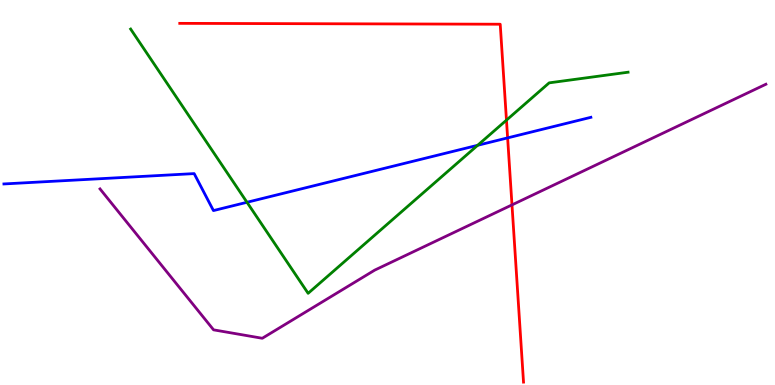[{'lines': ['blue', 'red'], 'intersections': [{'x': 6.55, 'y': 6.42}]}, {'lines': ['green', 'red'], 'intersections': [{'x': 6.54, 'y': 6.88}]}, {'lines': ['purple', 'red'], 'intersections': [{'x': 6.61, 'y': 4.68}]}, {'lines': ['blue', 'green'], 'intersections': [{'x': 3.19, 'y': 4.75}, {'x': 6.16, 'y': 6.23}]}, {'lines': ['blue', 'purple'], 'intersections': []}, {'lines': ['green', 'purple'], 'intersections': []}]